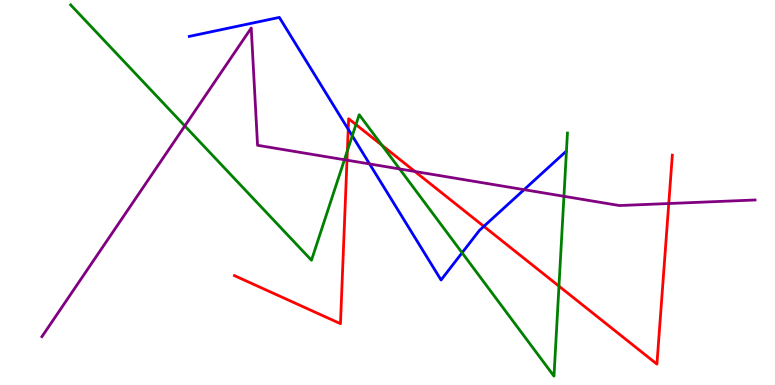[{'lines': ['blue', 'red'], 'intersections': [{'x': 4.49, 'y': 6.64}, {'x': 6.24, 'y': 4.12}]}, {'lines': ['green', 'red'], 'intersections': [{'x': 4.48, 'y': 6.08}, {'x': 4.59, 'y': 6.76}, {'x': 4.93, 'y': 6.23}, {'x': 7.21, 'y': 2.57}]}, {'lines': ['purple', 'red'], 'intersections': [{'x': 4.48, 'y': 5.84}, {'x': 5.35, 'y': 5.55}, {'x': 8.63, 'y': 4.71}]}, {'lines': ['blue', 'green'], 'intersections': [{'x': 4.55, 'y': 6.47}, {'x': 5.96, 'y': 3.43}]}, {'lines': ['blue', 'purple'], 'intersections': [{'x': 4.77, 'y': 5.74}, {'x': 6.76, 'y': 5.07}]}, {'lines': ['green', 'purple'], 'intersections': [{'x': 2.38, 'y': 6.73}, {'x': 4.44, 'y': 5.85}, {'x': 5.16, 'y': 5.61}, {'x': 7.28, 'y': 4.9}]}]